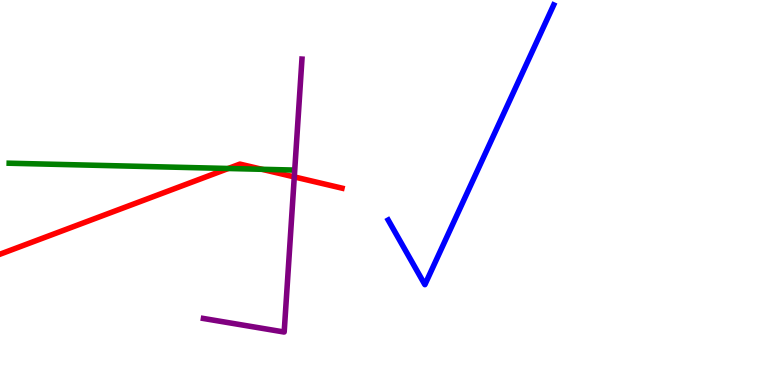[{'lines': ['blue', 'red'], 'intersections': []}, {'lines': ['green', 'red'], 'intersections': [{'x': 2.95, 'y': 5.62}, {'x': 3.38, 'y': 5.6}]}, {'lines': ['purple', 'red'], 'intersections': [{'x': 3.8, 'y': 5.4}]}, {'lines': ['blue', 'green'], 'intersections': []}, {'lines': ['blue', 'purple'], 'intersections': []}, {'lines': ['green', 'purple'], 'intersections': []}]